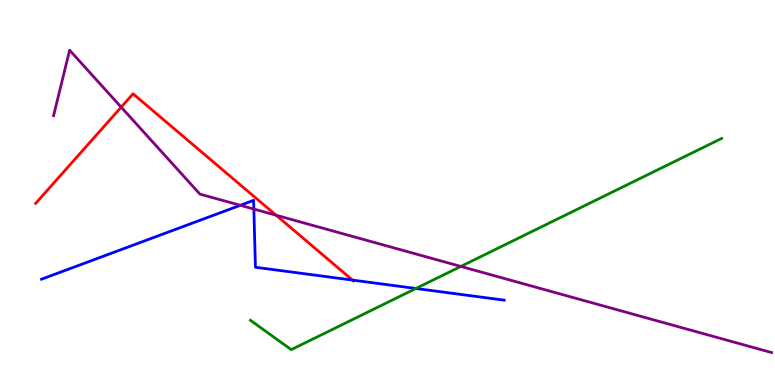[{'lines': ['blue', 'red'], 'intersections': [{'x': 4.55, 'y': 2.72}]}, {'lines': ['green', 'red'], 'intersections': []}, {'lines': ['purple', 'red'], 'intersections': [{'x': 1.56, 'y': 7.22}, {'x': 3.56, 'y': 4.41}]}, {'lines': ['blue', 'green'], 'intersections': [{'x': 5.37, 'y': 2.51}]}, {'lines': ['blue', 'purple'], 'intersections': [{'x': 3.1, 'y': 4.67}, {'x': 3.28, 'y': 4.57}]}, {'lines': ['green', 'purple'], 'intersections': [{'x': 5.95, 'y': 3.08}]}]